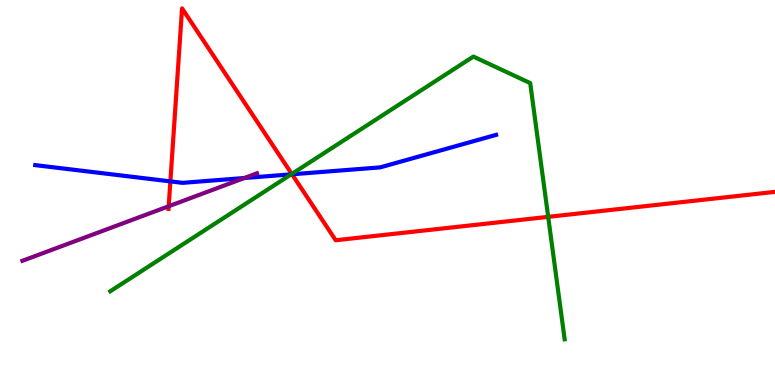[{'lines': ['blue', 'red'], 'intersections': [{'x': 2.2, 'y': 5.29}, {'x': 3.77, 'y': 5.47}]}, {'lines': ['green', 'red'], 'intersections': [{'x': 3.76, 'y': 5.48}, {'x': 7.07, 'y': 4.37}]}, {'lines': ['purple', 'red'], 'intersections': [{'x': 2.18, 'y': 4.64}]}, {'lines': ['blue', 'green'], 'intersections': [{'x': 3.76, 'y': 5.47}]}, {'lines': ['blue', 'purple'], 'intersections': [{'x': 3.15, 'y': 5.38}]}, {'lines': ['green', 'purple'], 'intersections': []}]